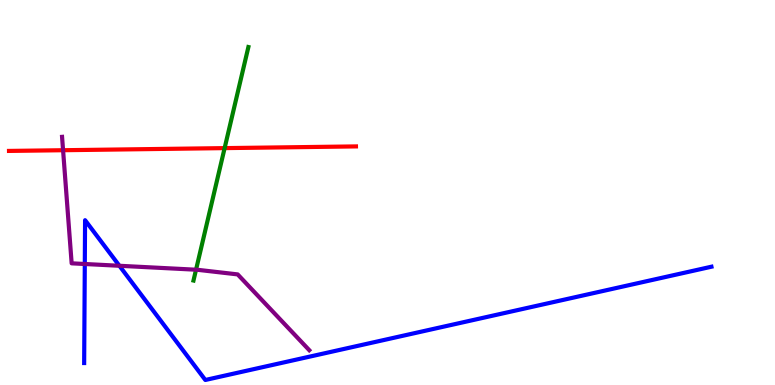[{'lines': ['blue', 'red'], 'intersections': []}, {'lines': ['green', 'red'], 'intersections': [{'x': 2.9, 'y': 6.15}]}, {'lines': ['purple', 'red'], 'intersections': [{'x': 0.814, 'y': 6.1}]}, {'lines': ['blue', 'green'], 'intersections': []}, {'lines': ['blue', 'purple'], 'intersections': [{'x': 1.09, 'y': 3.14}, {'x': 1.54, 'y': 3.1}]}, {'lines': ['green', 'purple'], 'intersections': [{'x': 2.53, 'y': 2.99}]}]